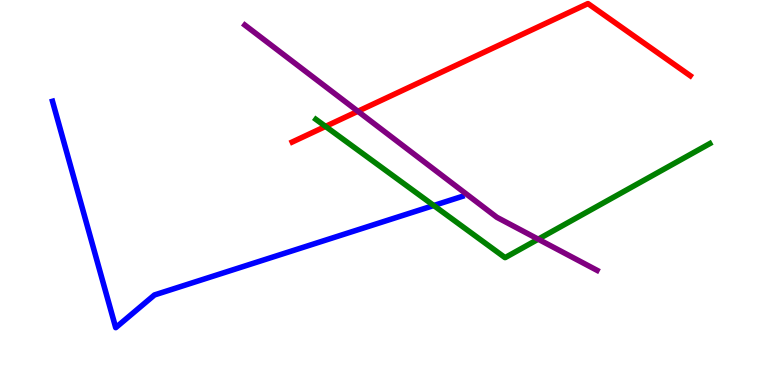[{'lines': ['blue', 'red'], 'intersections': []}, {'lines': ['green', 'red'], 'intersections': [{'x': 4.2, 'y': 6.72}]}, {'lines': ['purple', 'red'], 'intersections': [{'x': 4.62, 'y': 7.11}]}, {'lines': ['blue', 'green'], 'intersections': [{'x': 5.6, 'y': 4.66}]}, {'lines': ['blue', 'purple'], 'intersections': []}, {'lines': ['green', 'purple'], 'intersections': [{'x': 6.94, 'y': 3.79}]}]